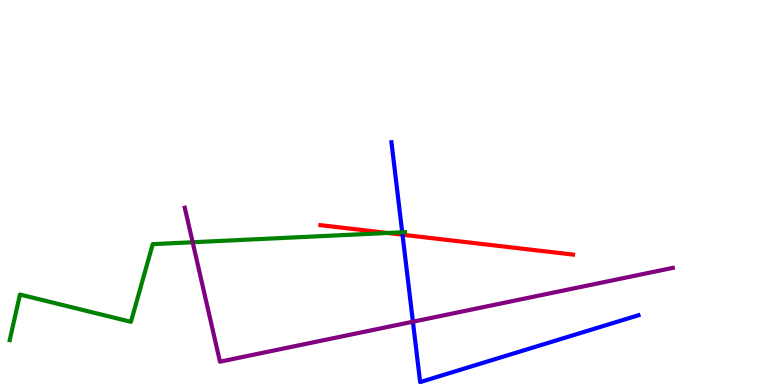[{'lines': ['blue', 'red'], 'intersections': [{'x': 5.19, 'y': 3.9}]}, {'lines': ['green', 'red'], 'intersections': [{'x': 5.0, 'y': 3.95}]}, {'lines': ['purple', 'red'], 'intersections': []}, {'lines': ['blue', 'green'], 'intersections': [{'x': 5.19, 'y': 3.97}]}, {'lines': ['blue', 'purple'], 'intersections': [{'x': 5.33, 'y': 1.64}]}, {'lines': ['green', 'purple'], 'intersections': [{'x': 2.49, 'y': 3.71}]}]